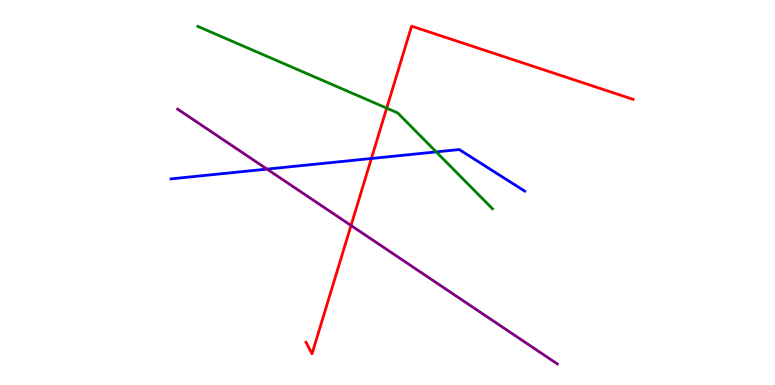[{'lines': ['blue', 'red'], 'intersections': [{'x': 4.79, 'y': 5.88}]}, {'lines': ['green', 'red'], 'intersections': [{'x': 4.99, 'y': 7.19}]}, {'lines': ['purple', 'red'], 'intersections': [{'x': 4.53, 'y': 4.14}]}, {'lines': ['blue', 'green'], 'intersections': [{'x': 5.63, 'y': 6.05}]}, {'lines': ['blue', 'purple'], 'intersections': [{'x': 3.45, 'y': 5.61}]}, {'lines': ['green', 'purple'], 'intersections': []}]